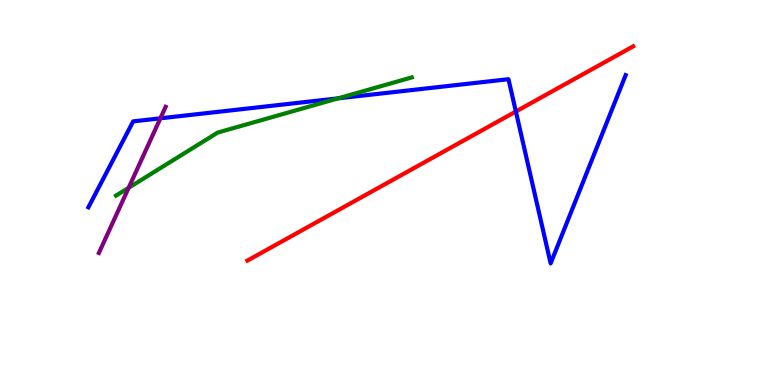[{'lines': ['blue', 'red'], 'intersections': [{'x': 6.66, 'y': 7.1}]}, {'lines': ['green', 'red'], 'intersections': []}, {'lines': ['purple', 'red'], 'intersections': []}, {'lines': ['blue', 'green'], 'intersections': [{'x': 4.36, 'y': 7.45}]}, {'lines': ['blue', 'purple'], 'intersections': [{'x': 2.07, 'y': 6.93}]}, {'lines': ['green', 'purple'], 'intersections': [{'x': 1.66, 'y': 5.12}]}]